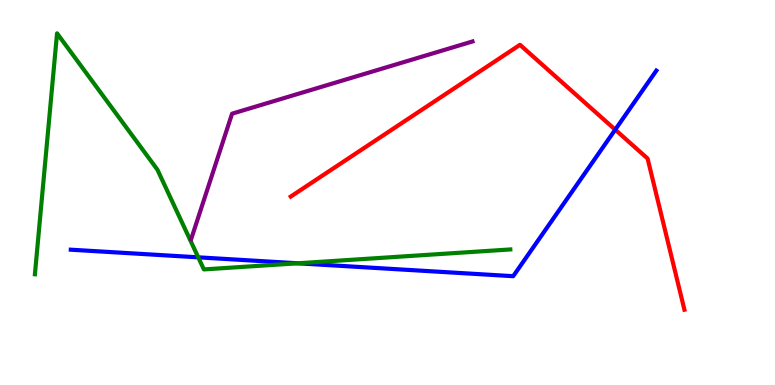[{'lines': ['blue', 'red'], 'intersections': [{'x': 7.94, 'y': 6.63}]}, {'lines': ['green', 'red'], 'intersections': []}, {'lines': ['purple', 'red'], 'intersections': []}, {'lines': ['blue', 'green'], 'intersections': [{'x': 2.56, 'y': 3.32}, {'x': 3.84, 'y': 3.16}]}, {'lines': ['blue', 'purple'], 'intersections': []}, {'lines': ['green', 'purple'], 'intersections': []}]